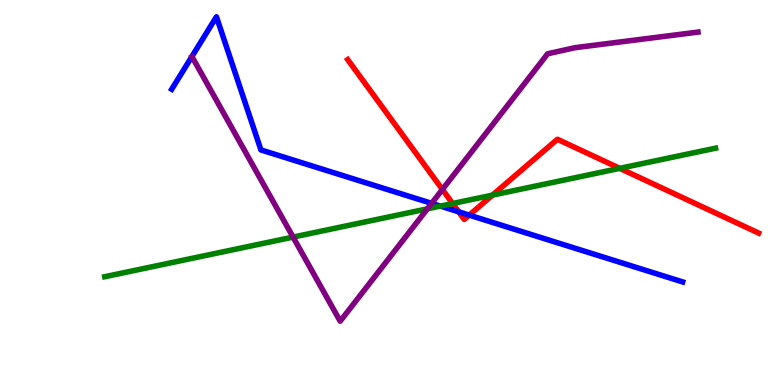[{'lines': ['blue', 'red'], 'intersections': [{'x': 5.92, 'y': 4.5}, {'x': 6.05, 'y': 4.41}]}, {'lines': ['green', 'red'], 'intersections': [{'x': 5.84, 'y': 4.71}, {'x': 6.35, 'y': 4.93}, {'x': 8.0, 'y': 5.63}]}, {'lines': ['purple', 'red'], 'intersections': [{'x': 5.71, 'y': 5.08}]}, {'lines': ['blue', 'green'], 'intersections': [{'x': 5.68, 'y': 4.65}]}, {'lines': ['blue', 'purple'], 'intersections': [{'x': 5.57, 'y': 4.72}]}, {'lines': ['green', 'purple'], 'intersections': [{'x': 3.78, 'y': 3.84}, {'x': 5.51, 'y': 4.58}]}]